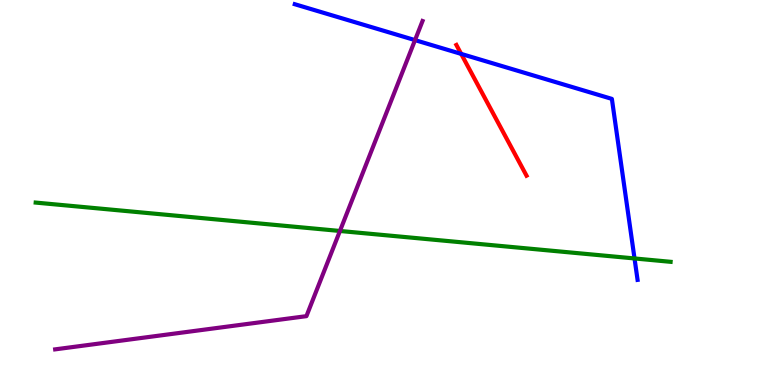[{'lines': ['blue', 'red'], 'intersections': [{'x': 5.95, 'y': 8.6}]}, {'lines': ['green', 'red'], 'intersections': []}, {'lines': ['purple', 'red'], 'intersections': []}, {'lines': ['blue', 'green'], 'intersections': [{'x': 8.19, 'y': 3.29}]}, {'lines': ['blue', 'purple'], 'intersections': [{'x': 5.36, 'y': 8.96}]}, {'lines': ['green', 'purple'], 'intersections': [{'x': 4.39, 'y': 4.0}]}]